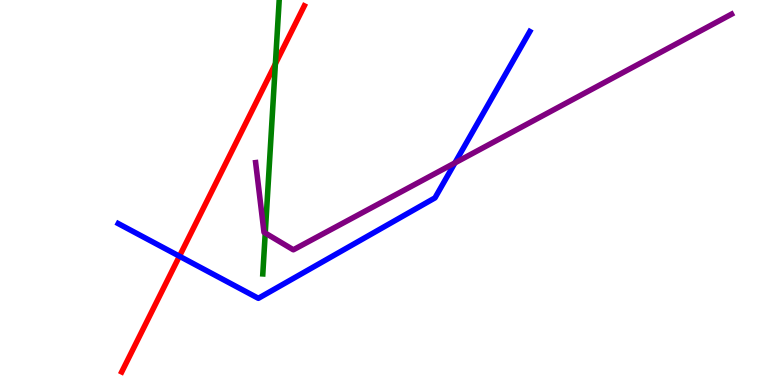[{'lines': ['blue', 'red'], 'intersections': [{'x': 2.32, 'y': 3.35}]}, {'lines': ['green', 'red'], 'intersections': [{'x': 3.55, 'y': 8.34}]}, {'lines': ['purple', 'red'], 'intersections': []}, {'lines': ['blue', 'green'], 'intersections': []}, {'lines': ['blue', 'purple'], 'intersections': [{'x': 5.87, 'y': 5.77}]}, {'lines': ['green', 'purple'], 'intersections': [{'x': 3.42, 'y': 3.95}]}]